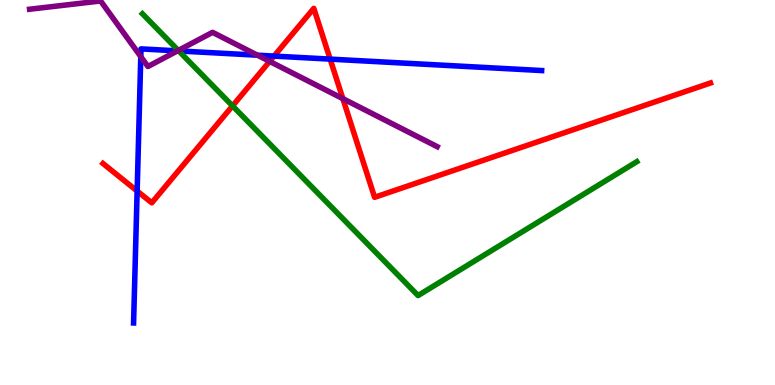[{'lines': ['blue', 'red'], 'intersections': [{'x': 1.77, 'y': 5.04}, {'x': 3.54, 'y': 8.54}, {'x': 4.26, 'y': 8.46}]}, {'lines': ['green', 'red'], 'intersections': [{'x': 3.0, 'y': 7.25}]}, {'lines': ['purple', 'red'], 'intersections': [{'x': 3.48, 'y': 8.41}, {'x': 4.42, 'y': 7.44}]}, {'lines': ['blue', 'green'], 'intersections': [{'x': 2.31, 'y': 8.68}]}, {'lines': ['blue', 'purple'], 'intersections': [{'x': 1.82, 'y': 8.53}, {'x': 2.29, 'y': 8.68}, {'x': 3.32, 'y': 8.57}]}, {'lines': ['green', 'purple'], 'intersections': [{'x': 2.3, 'y': 8.69}]}]